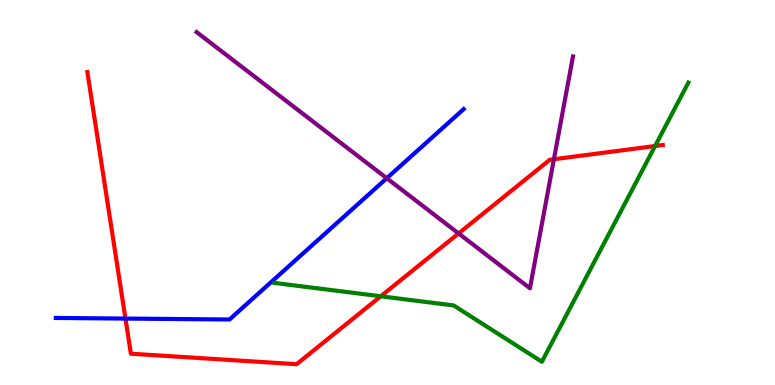[{'lines': ['blue', 'red'], 'intersections': [{'x': 1.62, 'y': 1.73}]}, {'lines': ['green', 'red'], 'intersections': [{'x': 4.91, 'y': 2.3}, {'x': 8.45, 'y': 6.21}]}, {'lines': ['purple', 'red'], 'intersections': [{'x': 5.92, 'y': 3.94}, {'x': 7.15, 'y': 5.86}]}, {'lines': ['blue', 'green'], 'intersections': []}, {'lines': ['blue', 'purple'], 'intersections': [{'x': 4.99, 'y': 5.37}]}, {'lines': ['green', 'purple'], 'intersections': []}]